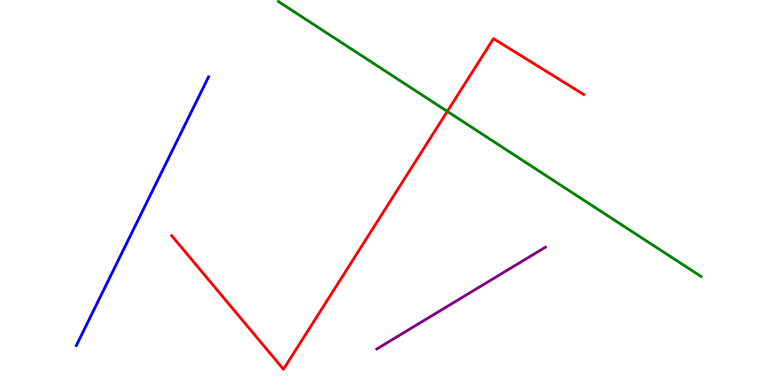[{'lines': ['blue', 'red'], 'intersections': []}, {'lines': ['green', 'red'], 'intersections': [{'x': 5.77, 'y': 7.11}]}, {'lines': ['purple', 'red'], 'intersections': []}, {'lines': ['blue', 'green'], 'intersections': []}, {'lines': ['blue', 'purple'], 'intersections': []}, {'lines': ['green', 'purple'], 'intersections': []}]